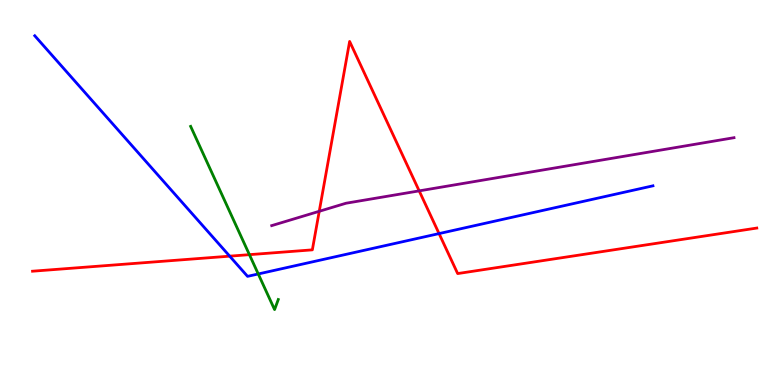[{'lines': ['blue', 'red'], 'intersections': [{'x': 2.96, 'y': 3.35}, {'x': 5.67, 'y': 3.93}]}, {'lines': ['green', 'red'], 'intersections': [{'x': 3.22, 'y': 3.39}]}, {'lines': ['purple', 'red'], 'intersections': [{'x': 4.12, 'y': 4.51}, {'x': 5.41, 'y': 5.04}]}, {'lines': ['blue', 'green'], 'intersections': [{'x': 3.33, 'y': 2.88}]}, {'lines': ['blue', 'purple'], 'intersections': []}, {'lines': ['green', 'purple'], 'intersections': []}]